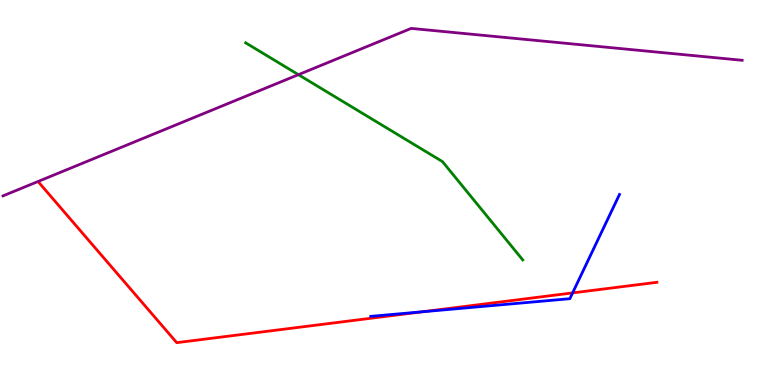[{'lines': ['blue', 'red'], 'intersections': [{'x': 5.45, 'y': 1.9}, {'x': 7.39, 'y': 2.39}]}, {'lines': ['green', 'red'], 'intersections': []}, {'lines': ['purple', 'red'], 'intersections': []}, {'lines': ['blue', 'green'], 'intersections': []}, {'lines': ['blue', 'purple'], 'intersections': []}, {'lines': ['green', 'purple'], 'intersections': [{'x': 3.85, 'y': 8.06}]}]